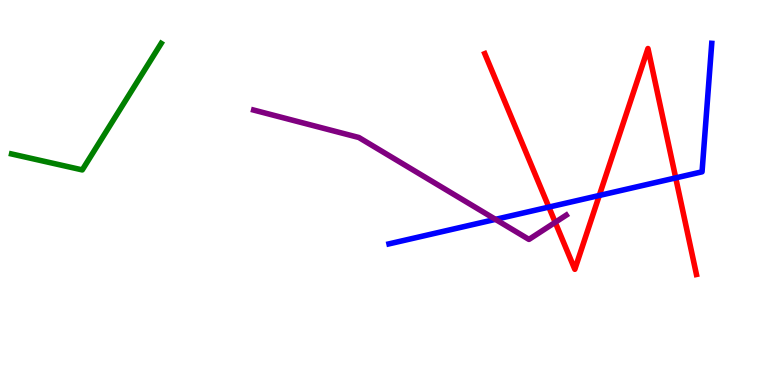[{'lines': ['blue', 'red'], 'intersections': [{'x': 7.08, 'y': 4.62}, {'x': 7.73, 'y': 4.92}, {'x': 8.72, 'y': 5.38}]}, {'lines': ['green', 'red'], 'intersections': []}, {'lines': ['purple', 'red'], 'intersections': [{'x': 7.16, 'y': 4.23}]}, {'lines': ['blue', 'green'], 'intersections': []}, {'lines': ['blue', 'purple'], 'intersections': [{'x': 6.39, 'y': 4.3}]}, {'lines': ['green', 'purple'], 'intersections': []}]